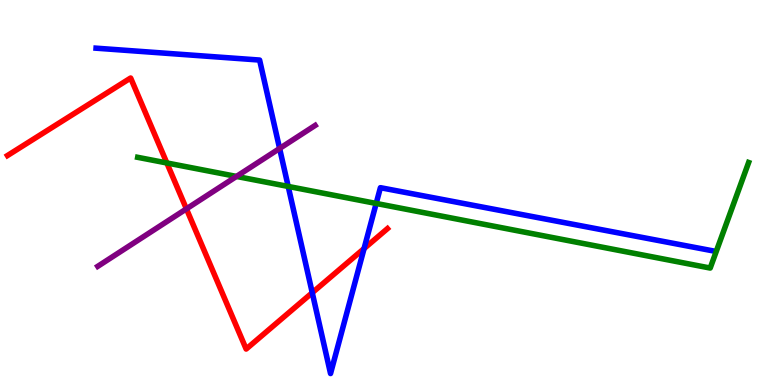[{'lines': ['blue', 'red'], 'intersections': [{'x': 4.03, 'y': 2.4}, {'x': 4.7, 'y': 3.54}]}, {'lines': ['green', 'red'], 'intersections': [{'x': 2.15, 'y': 5.77}]}, {'lines': ['purple', 'red'], 'intersections': [{'x': 2.41, 'y': 4.57}]}, {'lines': ['blue', 'green'], 'intersections': [{'x': 3.72, 'y': 5.16}, {'x': 4.85, 'y': 4.72}]}, {'lines': ['blue', 'purple'], 'intersections': [{'x': 3.61, 'y': 6.14}]}, {'lines': ['green', 'purple'], 'intersections': [{'x': 3.05, 'y': 5.42}]}]